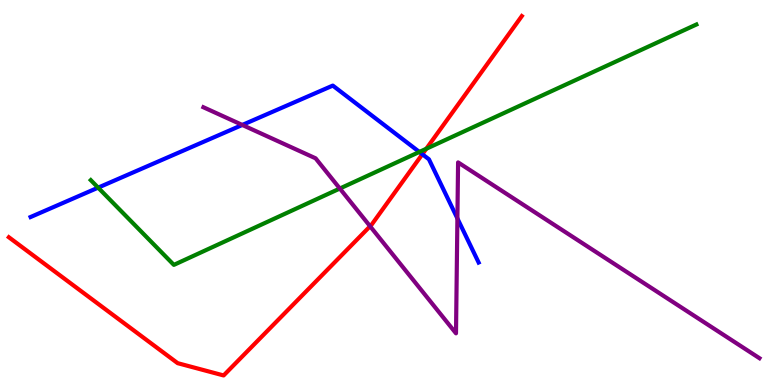[{'lines': ['blue', 'red'], 'intersections': [{'x': 5.45, 'y': 5.99}]}, {'lines': ['green', 'red'], 'intersections': [{'x': 5.5, 'y': 6.14}]}, {'lines': ['purple', 'red'], 'intersections': [{'x': 4.78, 'y': 4.12}]}, {'lines': ['blue', 'green'], 'intersections': [{'x': 1.27, 'y': 5.13}, {'x': 5.41, 'y': 6.05}]}, {'lines': ['blue', 'purple'], 'intersections': [{'x': 3.13, 'y': 6.75}, {'x': 5.9, 'y': 4.33}]}, {'lines': ['green', 'purple'], 'intersections': [{'x': 4.38, 'y': 5.1}]}]